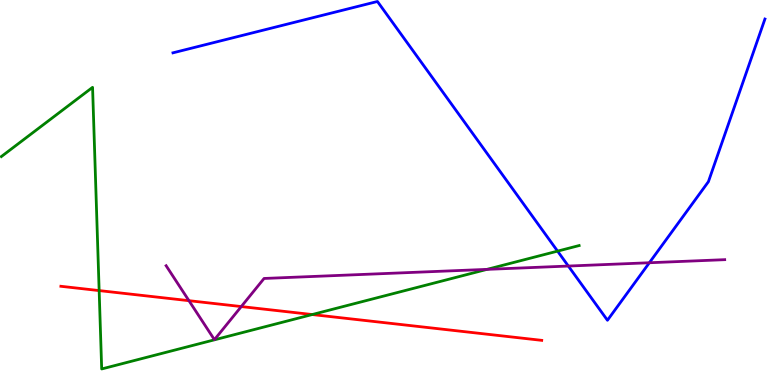[{'lines': ['blue', 'red'], 'intersections': []}, {'lines': ['green', 'red'], 'intersections': [{'x': 1.28, 'y': 2.45}, {'x': 4.03, 'y': 1.83}]}, {'lines': ['purple', 'red'], 'intersections': [{'x': 2.44, 'y': 2.19}, {'x': 3.11, 'y': 2.04}]}, {'lines': ['blue', 'green'], 'intersections': [{'x': 7.19, 'y': 3.48}]}, {'lines': ['blue', 'purple'], 'intersections': [{'x': 7.33, 'y': 3.09}, {'x': 8.38, 'y': 3.18}]}, {'lines': ['green', 'purple'], 'intersections': [{'x': 6.28, 'y': 3.0}]}]